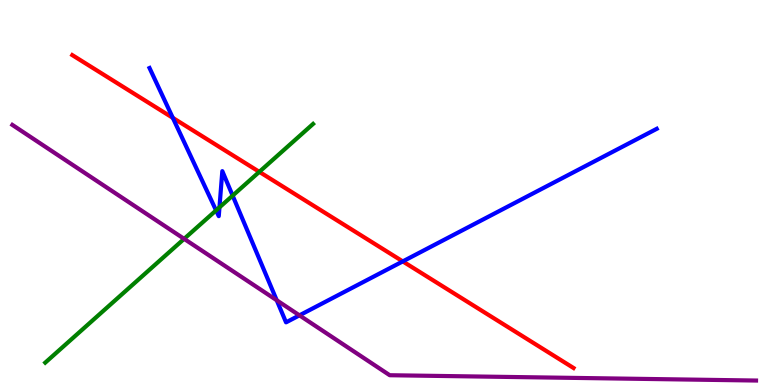[{'lines': ['blue', 'red'], 'intersections': [{'x': 2.23, 'y': 6.94}, {'x': 5.2, 'y': 3.21}]}, {'lines': ['green', 'red'], 'intersections': [{'x': 3.35, 'y': 5.54}]}, {'lines': ['purple', 'red'], 'intersections': []}, {'lines': ['blue', 'green'], 'intersections': [{'x': 2.79, 'y': 4.54}, {'x': 2.83, 'y': 4.61}, {'x': 3.0, 'y': 4.92}]}, {'lines': ['blue', 'purple'], 'intersections': [{'x': 3.57, 'y': 2.2}, {'x': 3.86, 'y': 1.81}]}, {'lines': ['green', 'purple'], 'intersections': [{'x': 2.38, 'y': 3.8}]}]